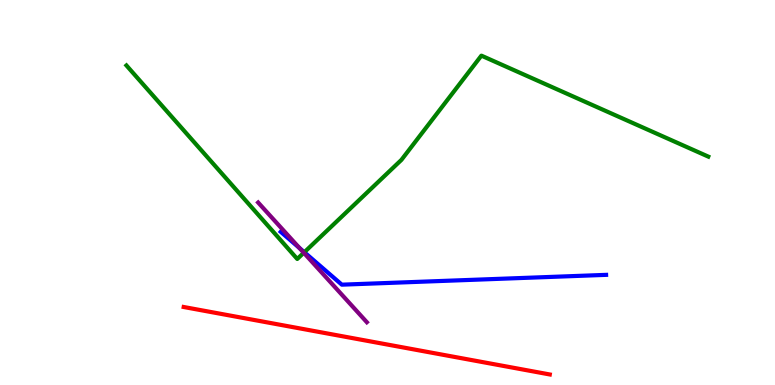[{'lines': ['blue', 'red'], 'intersections': []}, {'lines': ['green', 'red'], 'intersections': []}, {'lines': ['purple', 'red'], 'intersections': []}, {'lines': ['blue', 'green'], 'intersections': [{'x': 3.93, 'y': 3.45}]}, {'lines': ['blue', 'purple'], 'intersections': [{'x': 3.86, 'y': 3.56}]}, {'lines': ['green', 'purple'], 'intersections': [{'x': 3.92, 'y': 3.43}]}]